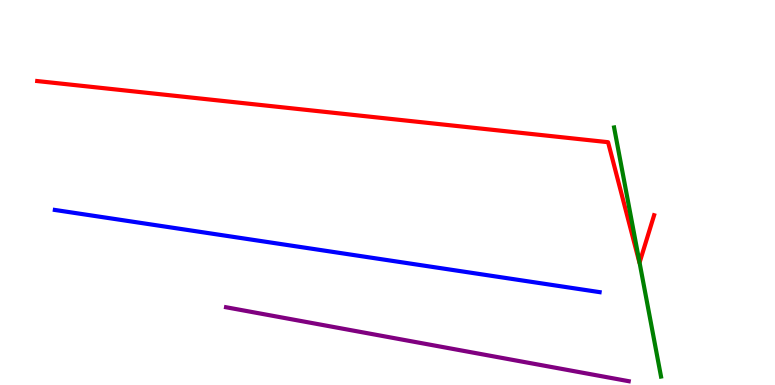[{'lines': ['blue', 'red'], 'intersections': []}, {'lines': ['green', 'red'], 'intersections': [{'x': 8.25, 'y': 3.18}]}, {'lines': ['purple', 'red'], 'intersections': []}, {'lines': ['blue', 'green'], 'intersections': []}, {'lines': ['blue', 'purple'], 'intersections': []}, {'lines': ['green', 'purple'], 'intersections': []}]